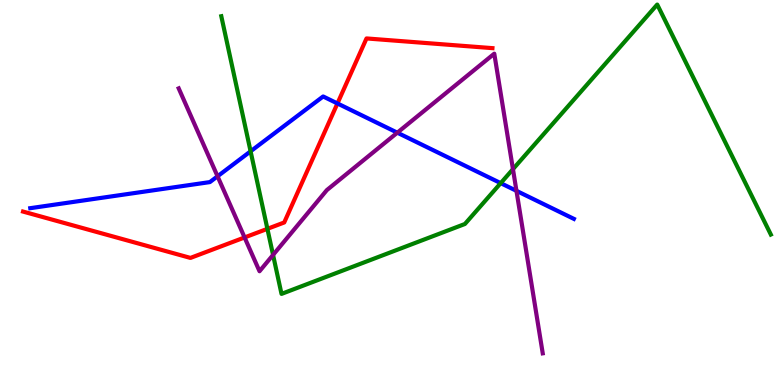[{'lines': ['blue', 'red'], 'intersections': [{'x': 4.35, 'y': 7.31}]}, {'lines': ['green', 'red'], 'intersections': [{'x': 3.45, 'y': 4.06}]}, {'lines': ['purple', 'red'], 'intersections': [{'x': 3.16, 'y': 3.83}]}, {'lines': ['blue', 'green'], 'intersections': [{'x': 3.23, 'y': 6.07}, {'x': 6.46, 'y': 5.24}]}, {'lines': ['blue', 'purple'], 'intersections': [{'x': 2.81, 'y': 5.42}, {'x': 5.13, 'y': 6.55}, {'x': 6.66, 'y': 5.04}]}, {'lines': ['green', 'purple'], 'intersections': [{'x': 3.52, 'y': 3.38}, {'x': 6.62, 'y': 5.61}]}]